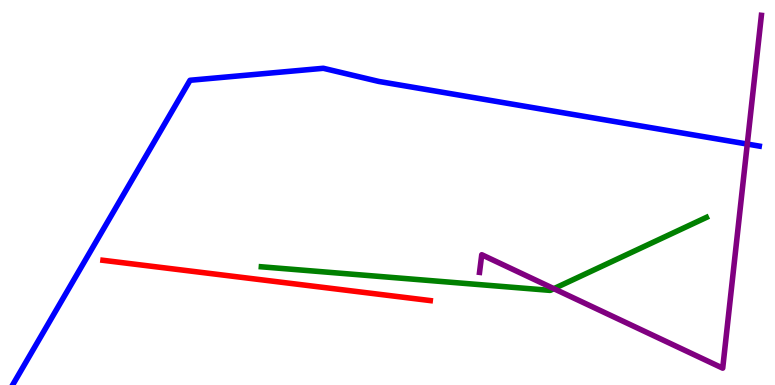[{'lines': ['blue', 'red'], 'intersections': []}, {'lines': ['green', 'red'], 'intersections': []}, {'lines': ['purple', 'red'], 'intersections': []}, {'lines': ['blue', 'green'], 'intersections': []}, {'lines': ['blue', 'purple'], 'intersections': [{'x': 9.64, 'y': 6.26}]}, {'lines': ['green', 'purple'], 'intersections': [{'x': 7.15, 'y': 2.5}]}]